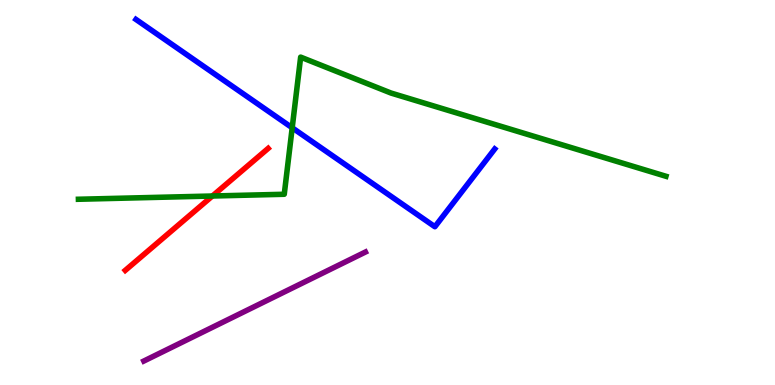[{'lines': ['blue', 'red'], 'intersections': []}, {'lines': ['green', 'red'], 'intersections': [{'x': 2.74, 'y': 4.91}]}, {'lines': ['purple', 'red'], 'intersections': []}, {'lines': ['blue', 'green'], 'intersections': [{'x': 3.77, 'y': 6.68}]}, {'lines': ['blue', 'purple'], 'intersections': []}, {'lines': ['green', 'purple'], 'intersections': []}]